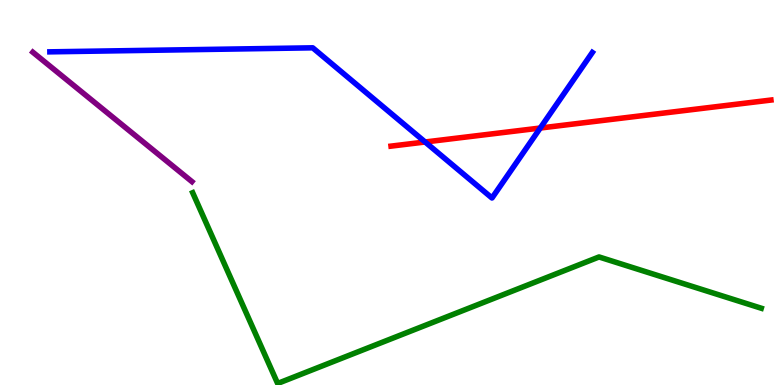[{'lines': ['blue', 'red'], 'intersections': [{'x': 5.49, 'y': 6.31}, {'x': 6.97, 'y': 6.67}]}, {'lines': ['green', 'red'], 'intersections': []}, {'lines': ['purple', 'red'], 'intersections': []}, {'lines': ['blue', 'green'], 'intersections': []}, {'lines': ['blue', 'purple'], 'intersections': []}, {'lines': ['green', 'purple'], 'intersections': []}]